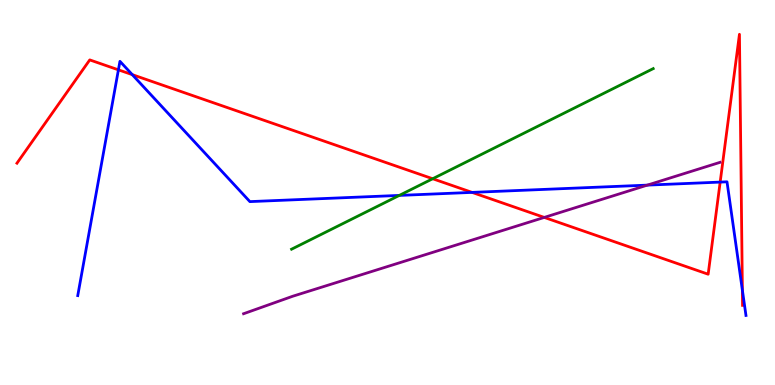[{'lines': ['blue', 'red'], 'intersections': [{'x': 1.53, 'y': 8.19}, {'x': 1.71, 'y': 8.06}, {'x': 6.09, 'y': 5.0}, {'x': 9.29, 'y': 5.27}, {'x': 9.58, 'y': 2.46}]}, {'lines': ['green', 'red'], 'intersections': [{'x': 5.58, 'y': 5.36}]}, {'lines': ['purple', 'red'], 'intersections': [{'x': 7.02, 'y': 4.35}]}, {'lines': ['blue', 'green'], 'intersections': [{'x': 5.15, 'y': 4.92}]}, {'lines': ['blue', 'purple'], 'intersections': [{'x': 8.35, 'y': 5.19}]}, {'lines': ['green', 'purple'], 'intersections': []}]